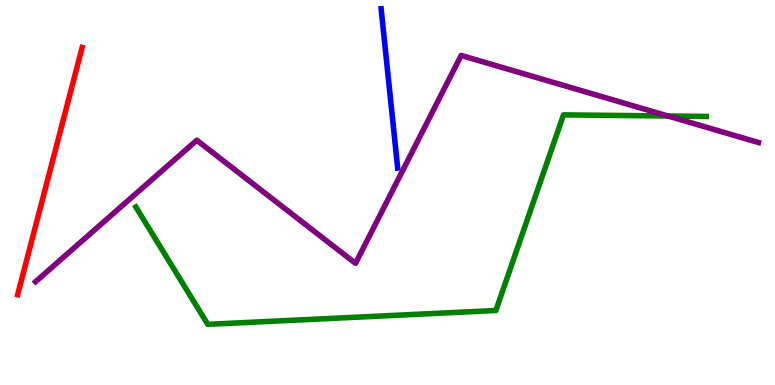[{'lines': ['blue', 'red'], 'intersections': []}, {'lines': ['green', 'red'], 'intersections': []}, {'lines': ['purple', 'red'], 'intersections': []}, {'lines': ['blue', 'green'], 'intersections': []}, {'lines': ['blue', 'purple'], 'intersections': []}, {'lines': ['green', 'purple'], 'intersections': [{'x': 8.62, 'y': 6.99}]}]